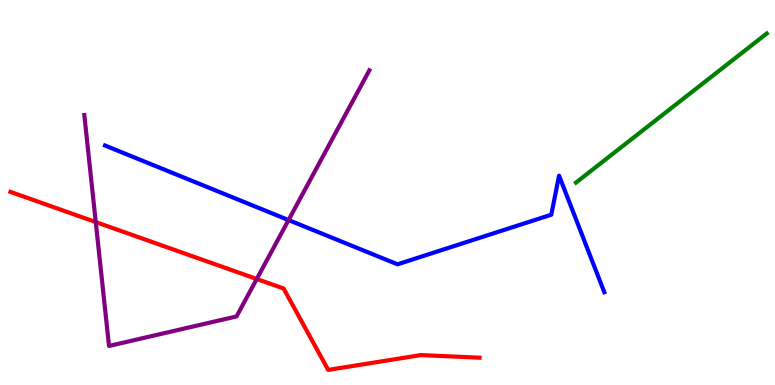[{'lines': ['blue', 'red'], 'intersections': []}, {'lines': ['green', 'red'], 'intersections': []}, {'lines': ['purple', 'red'], 'intersections': [{'x': 1.24, 'y': 4.23}, {'x': 3.31, 'y': 2.75}]}, {'lines': ['blue', 'green'], 'intersections': []}, {'lines': ['blue', 'purple'], 'intersections': [{'x': 3.72, 'y': 4.28}]}, {'lines': ['green', 'purple'], 'intersections': []}]